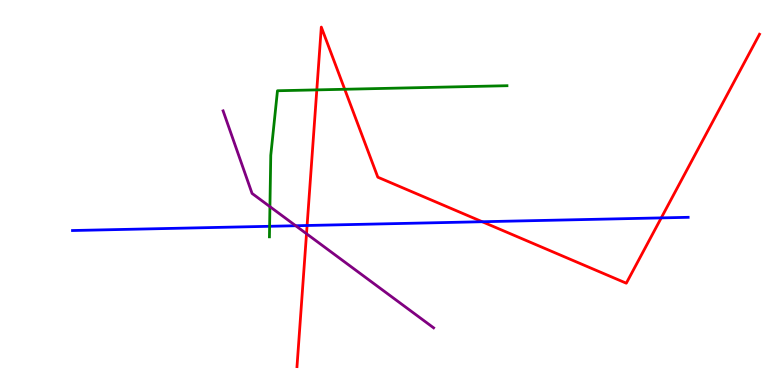[{'lines': ['blue', 'red'], 'intersections': [{'x': 3.96, 'y': 4.14}, {'x': 6.22, 'y': 4.24}, {'x': 8.53, 'y': 4.34}]}, {'lines': ['green', 'red'], 'intersections': [{'x': 4.09, 'y': 7.67}, {'x': 4.45, 'y': 7.68}]}, {'lines': ['purple', 'red'], 'intersections': [{'x': 3.95, 'y': 3.93}]}, {'lines': ['blue', 'green'], 'intersections': [{'x': 3.48, 'y': 4.12}]}, {'lines': ['blue', 'purple'], 'intersections': [{'x': 3.82, 'y': 4.14}]}, {'lines': ['green', 'purple'], 'intersections': [{'x': 3.48, 'y': 4.63}]}]